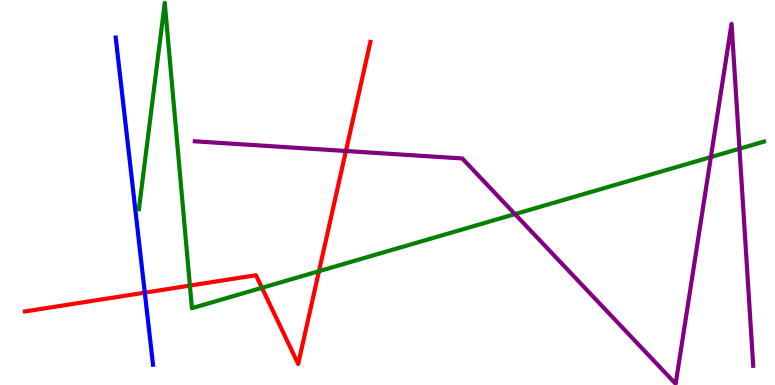[{'lines': ['blue', 'red'], 'intersections': [{'x': 1.87, 'y': 2.4}]}, {'lines': ['green', 'red'], 'intersections': [{'x': 2.45, 'y': 2.58}, {'x': 3.38, 'y': 2.52}, {'x': 4.12, 'y': 2.96}]}, {'lines': ['purple', 'red'], 'intersections': [{'x': 4.46, 'y': 6.08}]}, {'lines': ['blue', 'green'], 'intersections': []}, {'lines': ['blue', 'purple'], 'intersections': []}, {'lines': ['green', 'purple'], 'intersections': [{'x': 6.64, 'y': 4.44}, {'x': 9.17, 'y': 5.92}, {'x': 9.54, 'y': 6.14}]}]